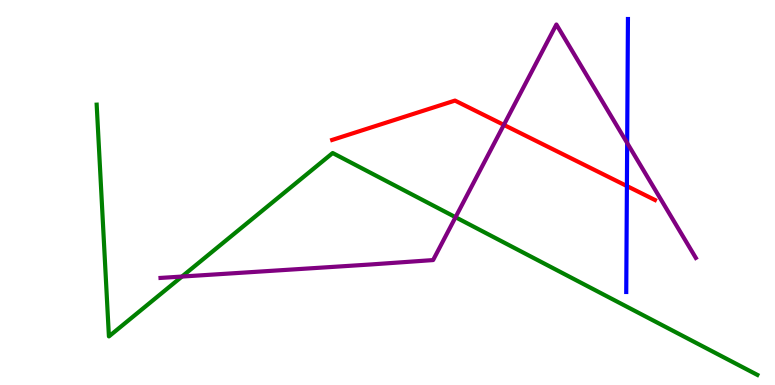[{'lines': ['blue', 'red'], 'intersections': [{'x': 8.09, 'y': 5.17}]}, {'lines': ['green', 'red'], 'intersections': []}, {'lines': ['purple', 'red'], 'intersections': [{'x': 6.5, 'y': 6.76}]}, {'lines': ['blue', 'green'], 'intersections': []}, {'lines': ['blue', 'purple'], 'intersections': [{'x': 8.09, 'y': 6.29}]}, {'lines': ['green', 'purple'], 'intersections': [{'x': 2.35, 'y': 2.82}, {'x': 5.88, 'y': 4.36}]}]